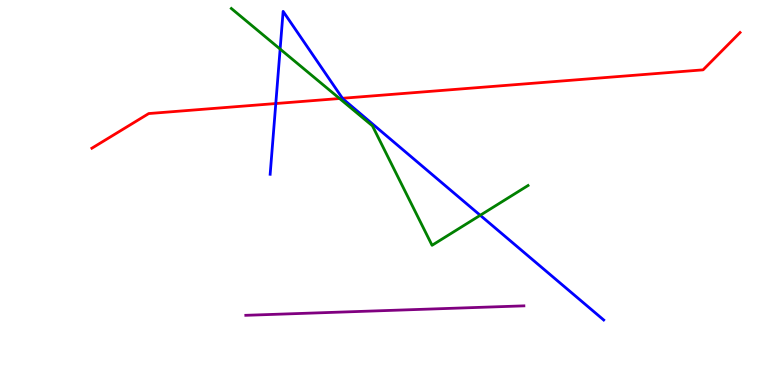[{'lines': ['blue', 'red'], 'intersections': [{'x': 3.56, 'y': 7.31}, {'x': 4.42, 'y': 7.45}]}, {'lines': ['green', 'red'], 'intersections': [{'x': 4.38, 'y': 7.44}]}, {'lines': ['purple', 'red'], 'intersections': []}, {'lines': ['blue', 'green'], 'intersections': [{'x': 3.61, 'y': 8.73}, {'x': 6.2, 'y': 4.41}]}, {'lines': ['blue', 'purple'], 'intersections': []}, {'lines': ['green', 'purple'], 'intersections': []}]